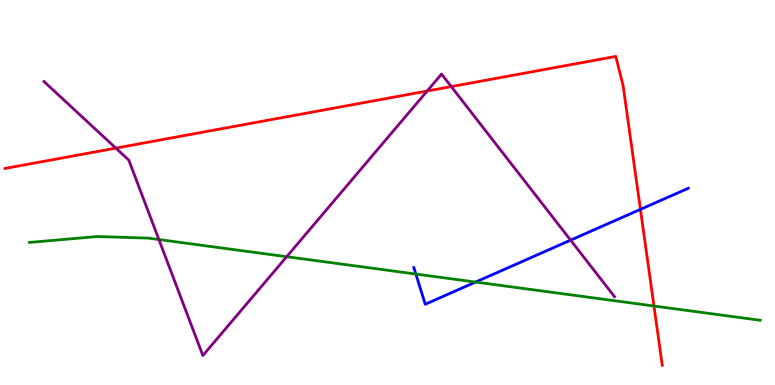[{'lines': ['blue', 'red'], 'intersections': [{'x': 8.26, 'y': 4.56}]}, {'lines': ['green', 'red'], 'intersections': [{'x': 8.44, 'y': 2.05}]}, {'lines': ['purple', 'red'], 'intersections': [{'x': 1.49, 'y': 6.15}, {'x': 5.51, 'y': 7.64}, {'x': 5.82, 'y': 7.75}]}, {'lines': ['blue', 'green'], 'intersections': [{'x': 5.37, 'y': 2.88}, {'x': 6.14, 'y': 2.67}]}, {'lines': ['blue', 'purple'], 'intersections': [{'x': 7.36, 'y': 3.76}]}, {'lines': ['green', 'purple'], 'intersections': [{'x': 2.05, 'y': 3.78}, {'x': 3.7, 'y': 3.33}]}]